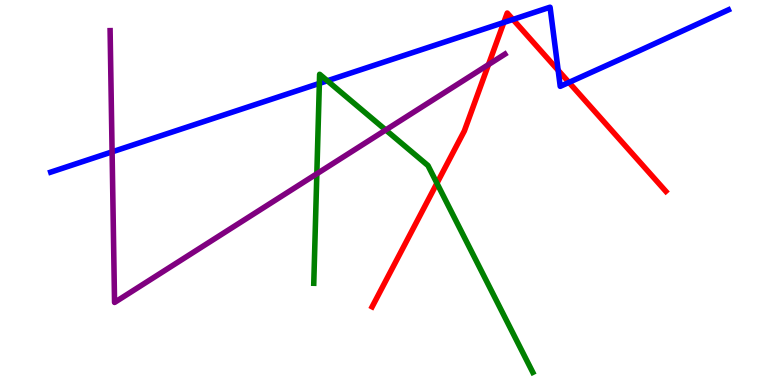[{'lines': ['blue', 'red'], 'intersections': [{'x': 6.5, 'y': 9.42}, {'x': 6.62, 'y': 9.49}, {'x': 7.2, 'y': 8.17}, {'x': 7.34, 'y': 7.86}]}, {'lines': ['green', 'red'], 'intersections': [{'x': 5.64, 'y': 5.24}]}, {'lines': ['purple', 'red'], 'intersections': [{'x': 6.3, 'y': 8.32}]}, {'lines': ['blue', 'green'], 'intersections': [{'x': 4.12, 'y': 7.83}, {'x': 4.22, 'y': 7.9}]}, {'lines': ['blue', 'purple'], 'intersections': [{'x': 1.45, 'y': 6.06}]}, {'lines': ['green', 'purple'], 'intersections': [{'x': 4.09, 'y': 5.49}, {'x': 4.98, 'y': 6.62}]}]